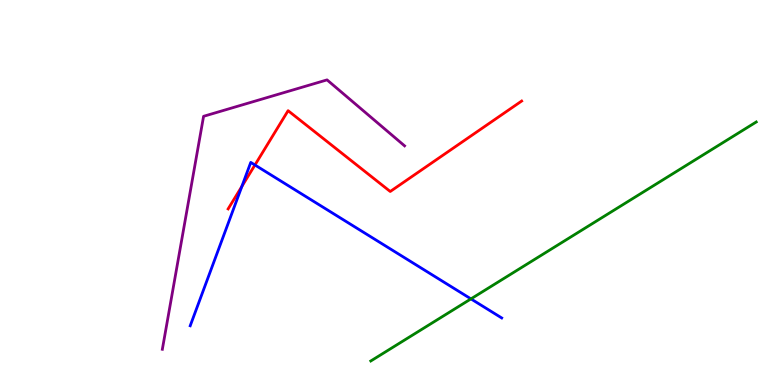[{'lines': ['blue', 'red'], 'intersections': [{'x': 3.12, 'y': 5.16}, {'x': 3.29, 'y': 5.71}]}, {'lines': ['green', 'red'], 'intersections': []}, {'lines': ['purple', 'red'], 'intersections': []}, {'lines': ['blue', 'green'], 'intersections': [{'x': 6.08, 'y': 2.24}]}, {'lines': ['blue', 'purple'], 'intersections': []}, {'lines': ['green', 'purple'], 'intersections': []}]